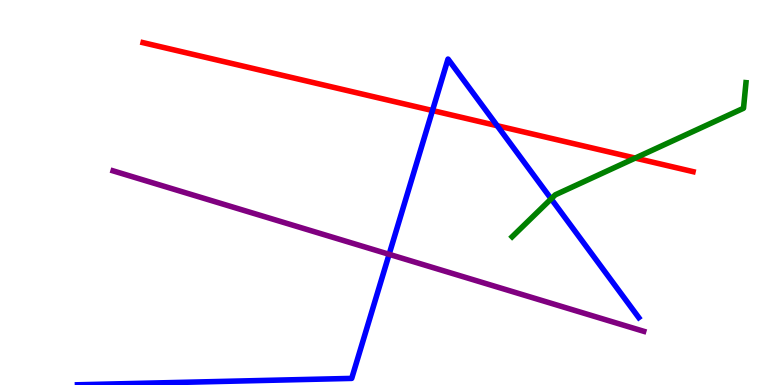[{'lines': ['blue', 'red'], 'intersections': [{'x': 5.58, 'y': 7.13}, {'x': 6.42, 'y': 6.73}]}, {'lines': ['green', 'red'], 'intersections': [{'x': 8.2, 'y': 5.89}]}, {'lines': ['purple', 'red'], 'intersections': []}, {'lines': ['blue', 'green'], 'intersections': [{'x': 7.11, 'y': 4.84}]}, {'lines': ['blue', 'purple'], 'intersections': [{'x': 5.02, 'y': 3.39}]}, {'lines': ['green', 'purple'], 'intersections': []}]